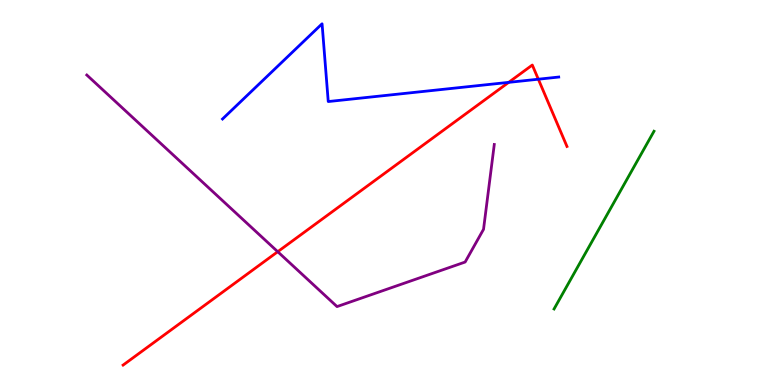[{'lines': ['blue', 'red'], 'intersections': [{'x': 6.56, 'y': 7.86}, {'x': 6.95, 'y': 7.94}]}, {'lines': ['green', 'red'], 'intersections': []}, {'lines': ['purple', 'red'], 'intersections': [{'x': 3.58, 'y': 3.46}]}, {'lines': ['blue', 'green'], 'intersections': []}, {'lines': ['blue', 'purple'], 'intersections': []}, {'lines': ['green', 'purple'], 'intersections': []}]